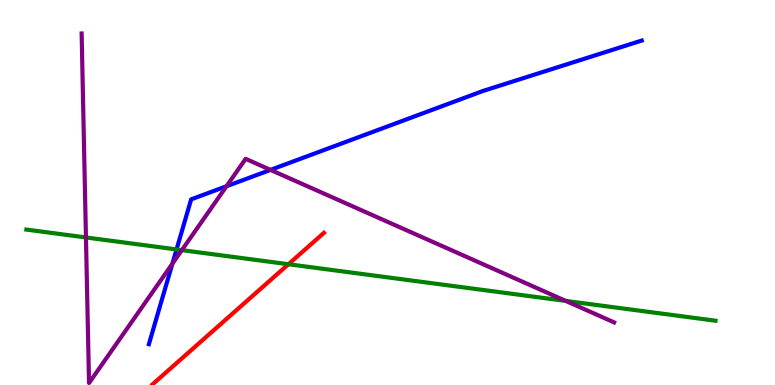[{'lines': ['blue', 'red'], 'intersections': []}, {'lines': ['green', 'red'], 'intersections': [{'x': 3.72, 'y': 3.14}]}, {'lines': ['purple', 'red'], 'intersections': []}, {'lines': ['blue', 'green'], 'intersections': [{'x': 2.28, 'y': 3.52}]}, {'lines': ['blue', 'purple'], 'intersections': [{'x': 2.22, 'y': 3.15}, {'x': 2.92, 'y': 5.16}, {'x': 3.49, 'y': 5.59}]}, {'lines': ['green', 'purple'], 'intersections': [{'x': 1.11, 'y': 3.83}, {'x': 2.35, 'y': 3.5}, {'x': 7.3, 'y': 2.18}]}]